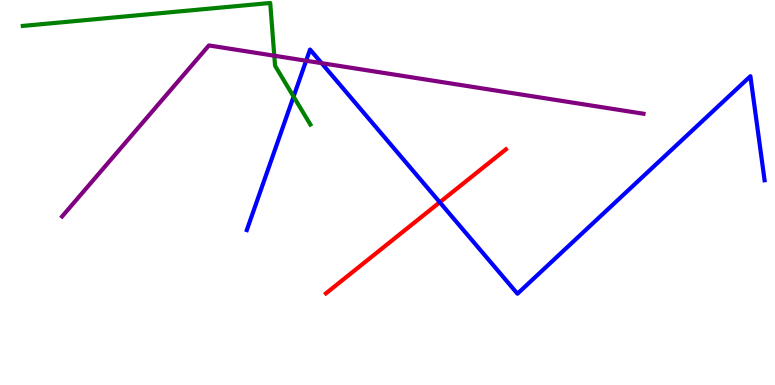[{'lines': ['blue', 'red'], 'intersections': [{'x': 5.67, 'y': 4.75}]}, {'lines': ['green', 'red'], 'intersections': []}, {'lines': ['purple', 'red'], 'intersections': []}, {'lines': ['blue', 'green'], 'intersections': [{'x': 3.79, 'y': 7.49}]}, {'lines': ['blue', 'purple'], 'intersections': [{'x': 3.95, 'y': 8.42}, {'x': 4.15, 'y': 8.36}]}, {'lines': ['green', 'purple'], 'intersections': [{'x': 3.54, 'y': 8.55}]}]